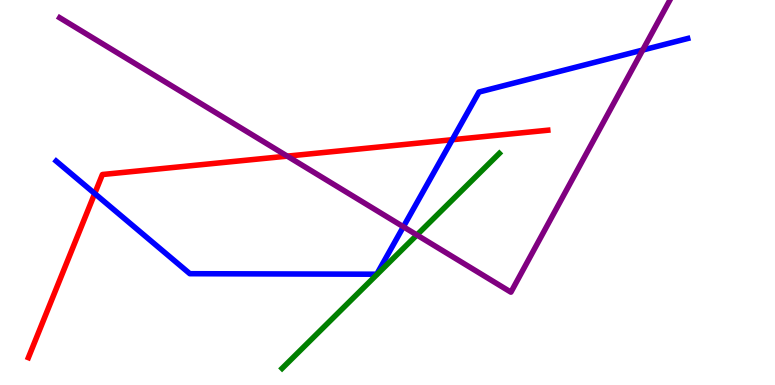[{'lines': ['blue', 'red'], 'intersections': [{'x': 1.22, 'y': 4.97}, {'x': 5.84, 'y': 6.37}]}, {'lines': ['green', 'red'], 'intersections': []}, {'lines': ['purple', 'red'], 'intersections': [{'x': 3.71, 'y': 5.94}]}, {'lines': ['blue', 'green'], 'intersections': []}, {'lines': ['blue', 'purple'], 'intersections': [{'x': 5.2, 'y': 4.11}, {'x': 8.29, 'y': 8.7}]}, {'lines': ['green', 'purple'], 'intersections': [{'x': 5.38, 'y': 3.9}]}]